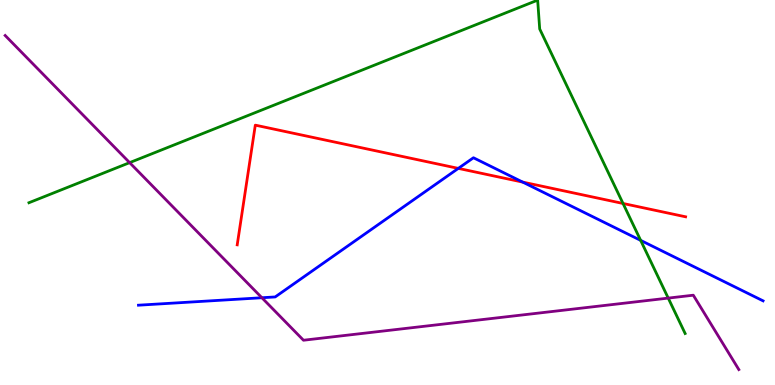[{'lines': ['blue', 'red'], 'intersections': [{'x': 5.91, 'y': 5.63}, {'x': 6.74, 'y': 5.27}]}, {'lines': ['green', 'red'], 'intersections': [{'x': 8.04, 'y': 4.71}]}, {'lines': ['purple', 'red'], 'intersections': []}, {'lines': ['blue', 'green'], 'intersections': [{'x': 8.27, 'y': 3.76}]}, {'lines': ['blue', 'purple'], 'intersections': [{'x': 3.38, 'y': 2.27}]}, {'lines': ['green', 'purple'], 'intersections': [{'x': 1.67, 'y': 5.78}, {'x': 8.62, 'y': 2.26}]}]